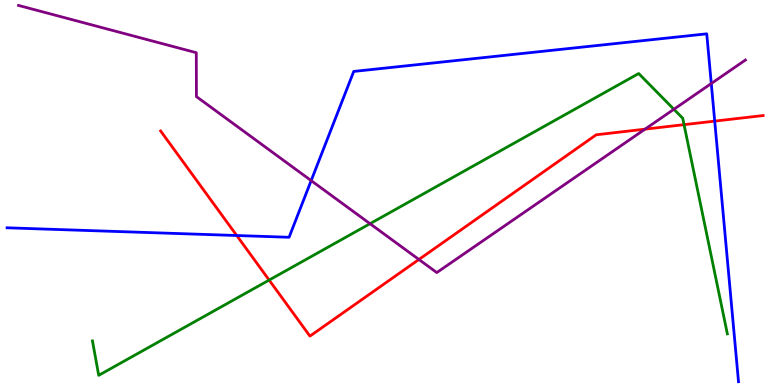[{'lines': ['blue', 'red'], 'intersections': [{'x': 3.05, 'y': 3.88}, {'x': 9.22, 'y': 6.85}]}, {'lines': ['green', 'red'], 'intersections': [{'x': 3.47, 'y': 2.73}, {'x': 8.83, 'y': 6.76}]}, {'lines': ['purple', 'red'], 'intersections': [{'x': 5.41, 'y': 3.26}, {'x': 8.32, 'y': 6.65}]}, {'lines': ['blue', 'green'], 'intersections': []}, {'lines': ['blue', 'purple'], 'intersections': [{'x': 4.02, 'y': 5.31}, {'x': 9.18, 'y': 7.83}]}, {'lines': ['green', 'purple'], 'intersections': [{'x': 4.77, 'y': 4.19}, {'x': 8.7, 'y': 7.16}]}]